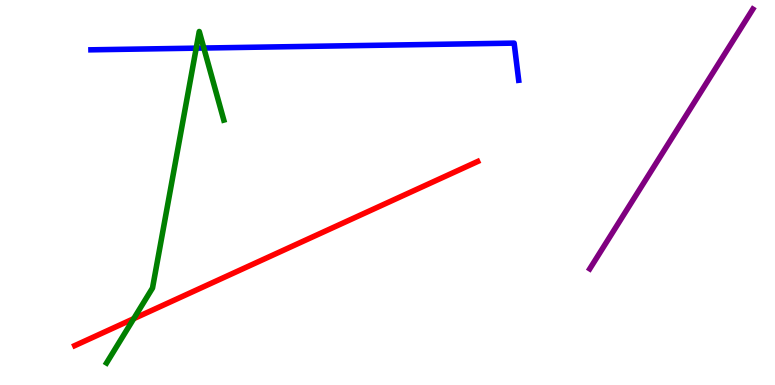[{'lines': ['blue', 'red'], 'intersections': []}, {'lines': ['green', 'red'], 'intersections': [{'x': 1.73, 'y': 1.72}]}, {'lines': ['purple', 'red'], 'intersections': []}, {'lines': ['blue', 'green'], 'intersections': [{'x': 2.53, 'y': 8.75}, {'x': 2.63, 'y': 8.75}]}, {'lines': ['blue', 'purple'], 'intersections': []}, {'lines': ['green', 'purple'], 'intersections': []}]